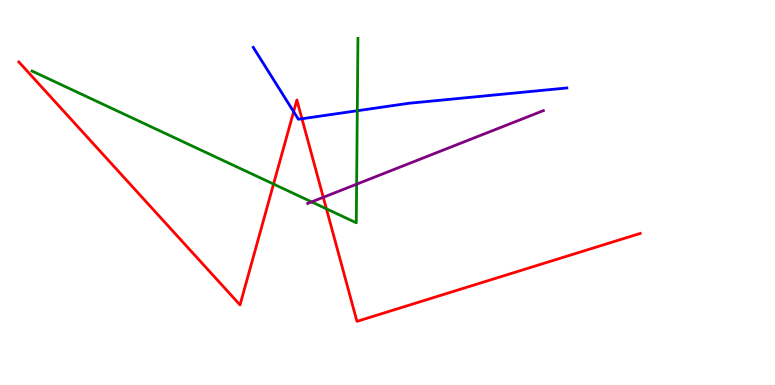[{'lines': ['blue', 'red'], 'intersections': [{'x': 3.79, 'y': 7.1}, {'x': 3.9, 'y': 6.92}]}, {'lines': ['green', 'red'], 'intersections': [{'x': 3.53, 'y': 5.22}, {'x': 4.21, 'y': 4.58}]}, {'lines': ['purple', 'red'], 'intersections': [{'x': 4.17, 'y': 4.88}]}, {'lines': ['blue', 'green'], 'intersections': [{'x': 4.61, 'y': 7.12}]}, {'lines': ['blue', 'purple'], 'intersections': []}, {'lines': ['green', 'purple'], 'intersections': [{'x': 4.02, 'y': 4.76}, {'x': 4.6, 'y': 5.22}]}]